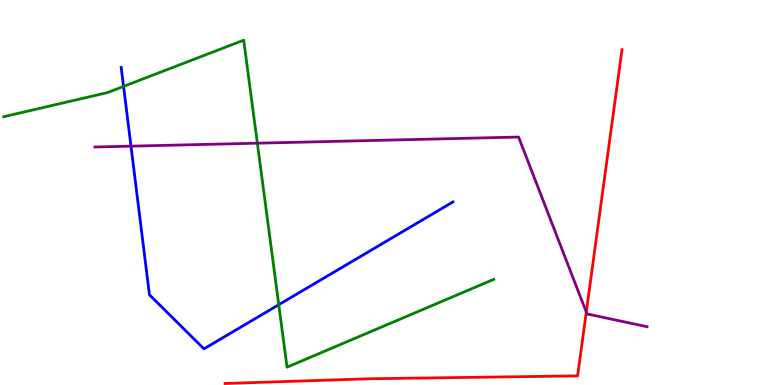[{'lines': ['blue', 'red'], 'intersections': []}, {'lines': ['green', 'red'], 'intersections': []}, {'lines': ['purple', 'red'], 'intersections': [{'x': 7.57, 'y': 1.89}]}, {'lines': ['blue', 'green'], 'intersections': [{'x': 1.59, 'y': 7.76}, {'x': 3.6, 'y': 2.09}]}, {'lines': ['blue', 'purple'], 'intersections': [{'x': 1.69, 'y': 6.2}]}, {'lines': ['green', 'purple'], 'intersections': [{'x': 3.32, 'y': 6.28}]}]